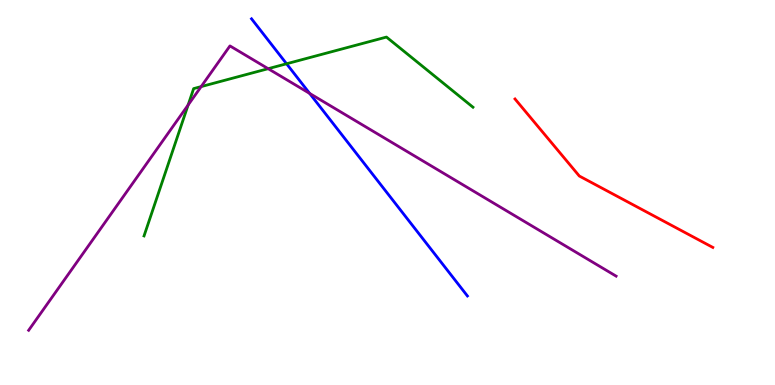[{'lines': ['blue', 'red'], 'intersections': []}, {'lines': ['green', 'red'], 'intersections': []}, {'lines': ['purple', 'red'], 'intersections': []}, {'lines': ['blue', 'green'], 'intersections': [{'x': 3.7, 'y': 8.34}]}, {'lines': ['blue', 'purple'], 'intersections': [{'x': 4.0, 'y': 7.57}]}, {'lines': ['green', 'purple'], 'intersections': [{'x': 2.43, 'y': 7.27}, {'x': 2.6, 'y': 7.75}, {'x': 3.46, 'y': 8.22}]}]